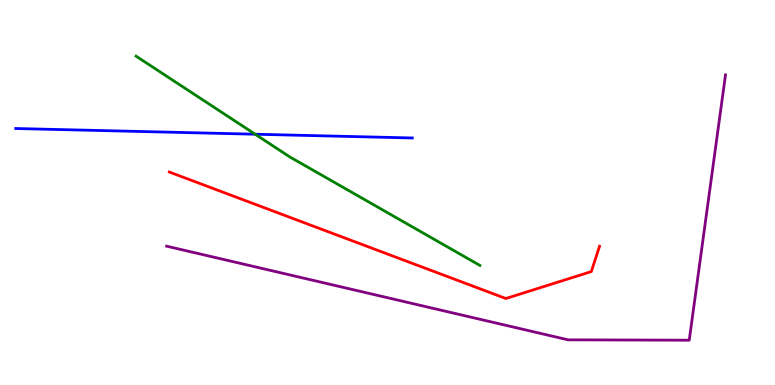[{'lines': ['blue', 'red'], 'intersections': []}, {'lines': ['green', 'red'], 'intersections': []}, {'lines': ['purple', 'red'], 'intersections': []}, {'lines': ['blue', 'green'], 'intersections': [{'x': 3.29, 'y': 6.51}]}, {'lines': ['blue', 'purple'], 'intersections': []}, {'lines': ['green', 'purple'], 'intersections': []}]